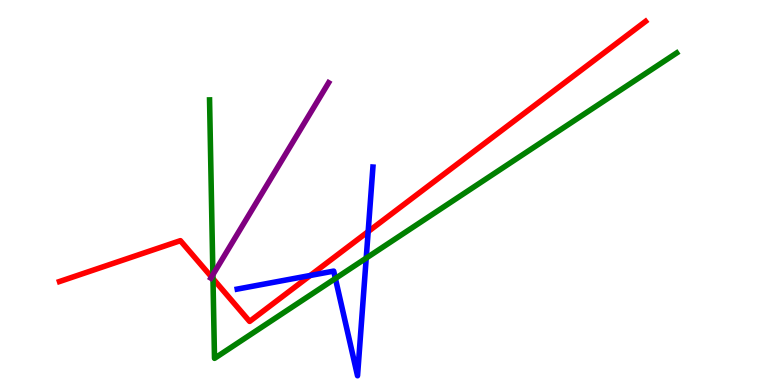[{'lines': ['blue', 'red'], 'intersections': [{'x': 4.0, 'y': 2.84}, {'x': 4.75, 'y': 3.98}]}, {'lines': ['green', 'red'], 'intersections': [{'x': 2.75, 'y': 2.76}]}, {'lines': ['purple', 'red'], 'intersections': [{'x': 2.73, 'y': 2.81}]}, {'lines': ['blue', 'green'], 'intersections': [{'x': 4.33, 'y': 2.77}, {'x': 4.73, 'y': 3.3}]}, {'lines': ['blue', 'purple'], 'intersections': []}, {'lines': ['green', 'purple'], 'intersections': [{'x': 2.75, 'y': 2.87}]}]